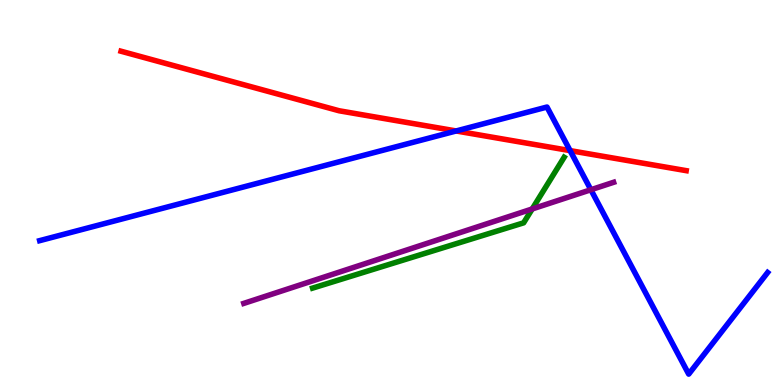[{'lines': ['blue', 'red'], 'intersections': [{'x': 5.89, 'y': 6.6}, {'x': 7.36, 'y': 6.09}]}, {'lines': ['green', 'red'], 'intersections': []}, {'lines': ['purple', 'red'], 'intersections': []}, {'lines': ['blue', 'green'], 'intersections': []}, {'lines': ['blue', 'purple'], 'intersections': [{'x': 7.62, 'y': 5.07}]}, {'lines': ['green', 'purple'], 'intersections': [{'x': 6.87, 'y': 4.57}]}]